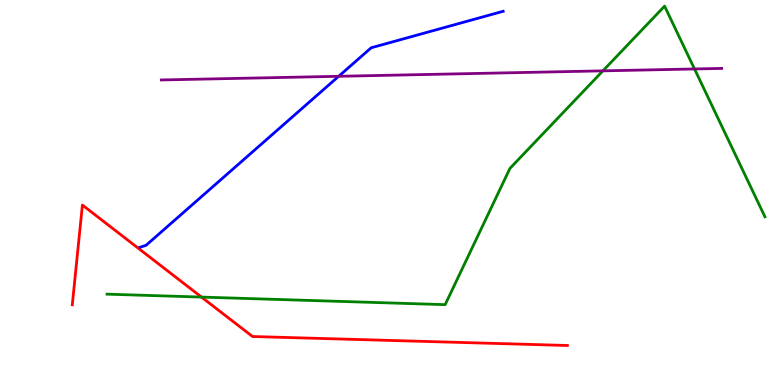[{'lines': ['blue', 'red'], 'intersections': []}, {'lines': ['green', 'red'], 'intersections': [{'x': 2.6, 'y': 2.28}]}, {'lines': ['purple', 'red'], 'intersections': []}, {'lines': ['blue', 'green'], 'intersections': []}, {'lines': ['blue', 'purple'], 'intersections': [{'x': 4.37, 'y': 8.02}]}, {'lines': ['green', 'purple'], 'intersections': [{'x': 7.78, 'y': 8.16}, {'x': 8.96, 'y': 8.21}]}]